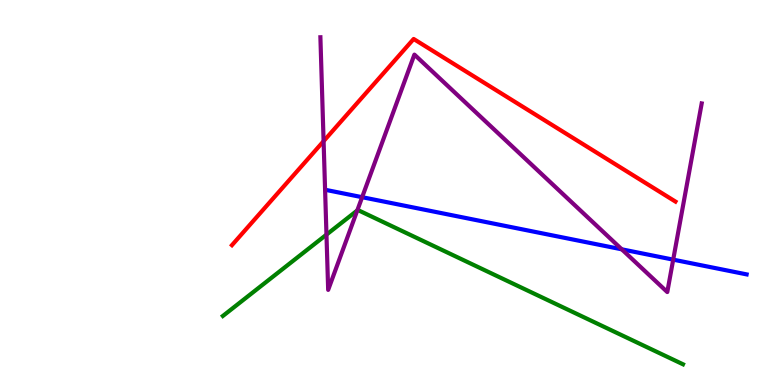[{'lines': ['blue', 'red'], 'intersections': []}, {'lines': ['green', 'red'], 'intersections': []}, {'lines': ['purple', 'red'], 'intersections': [{'x': 4.18, 'y': 6.33}]}, {'lines': ['blue', 'green'], 'intersections': []}, {'lines': ['blue', 'purple'], 'intersections': [{'x': 4.67, 'y': 4.88}, {'x': 8.02, 'y': 3.52}, {'x': 8.69, 'y': 3.26}]}, {'lines': ['green', 'purple'], 'intersections': [{'x': 4.21, 'y': 3.91}, {'x': 4.61, 'y': 4.53}]}]